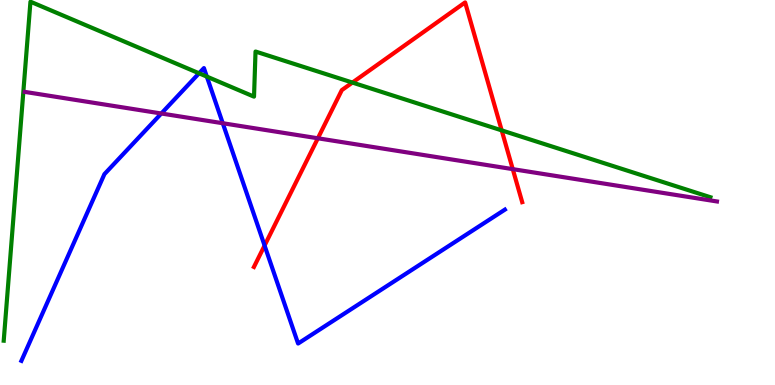[{'lines': ['blue', 'red'], 'intersections': [{'x': 3.41, 'y': 3.62}]}, {'lines': ['green', 'red'], 'intersections': [{'x': 4.55, 'y': 7.86}, {'x': 6.47, 'y': 6.61}]}, {'lines': ['purple', 'red'], 'intersections': [{'x': 4.1, 'y': 6.41}, {'x': 6.62, 'y': 5.61}]}, {'lines': ['blue', 'green'], 'intersections': [{'x': 2.57, 'y': 8.1}, {'x': 2.67, 'y': 8.01}]}, {'lines': ['blue', 'purple'], 'intersections': [{'x': 2.08, 'y': 7.05}, {'x': 2.87, 'y': 6.8}]}, {'lines': ['green', 'purple'], 'intersections': []}]